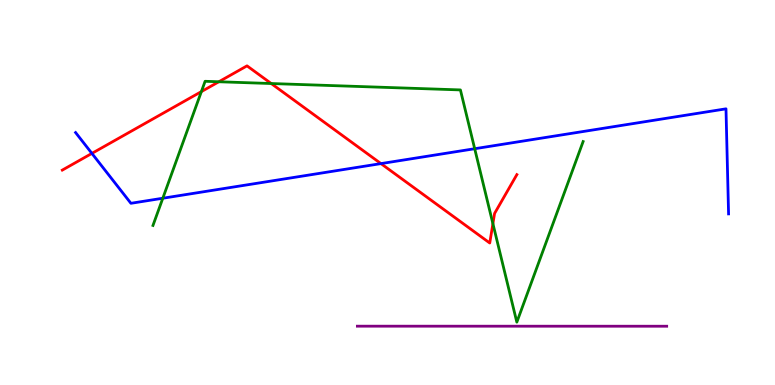[{'lines': ['blue', 'red'], 'intersections': [{'x': 1.19, 'y': 6.02}, {'x': 4.92, 'y': 5.75}]}, {'lines': ['green', 'red'], 'intersections': [{'x': 2.6, 'y': 7.62}, {'x': 2.82, 'y': 7.88}, {'x': 3.5, 'y': 7.83}, {'x': 6.36, 'y': 4.19}]}, {'lines': ['purple', 'red'], 'intersections': []}, {'lines': ['blue', 'green'], 'intersections': [{'x': 2.1, 'y': 4.85}, {'x': 6.13, 'y': 6.14}]}, {'lines': ['blue', 'purple'], 'intersections': []}, {'lines': ['green', 'purple'], 'intersections': []}]